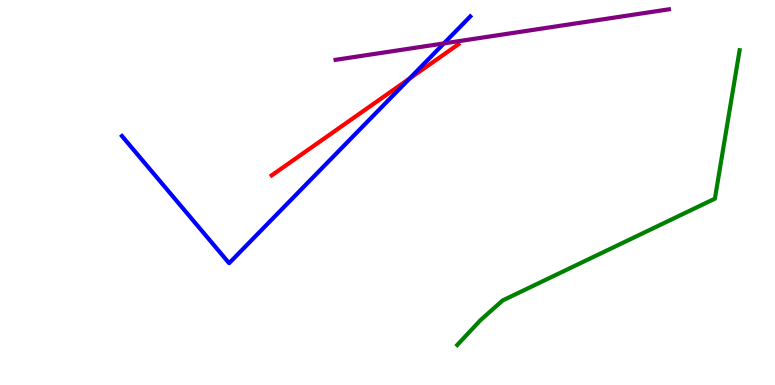[{'lines': ['blue', 'red'], 'intersections': [{'x': 5.28, 'y': 7.96}]}, {'lines': ['green', 'red'], 'intersections': []}, {'lines': ['purple', 'red'], 'intersections': []}, {'lines': ['blue', 'green'], 'intersections': []}, {'lines': ['blue', 'purple'], 'intersections': [{'x': 5.73, 'y': 8.87}]}, {'lines': ['green', 'purple'], 'intersections': []}]